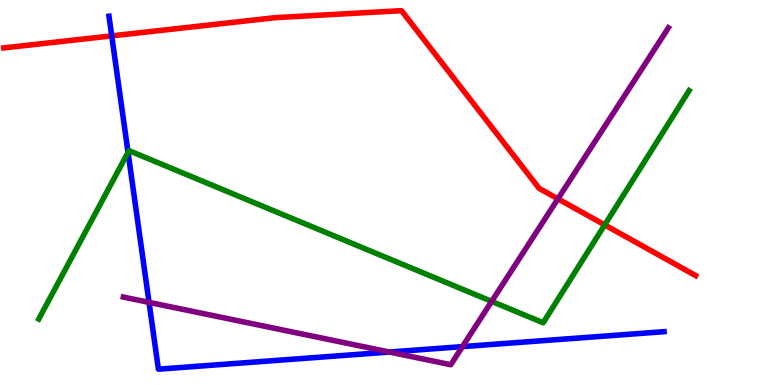[{'lines': ['blue', 'red'], 'intersections': [{'x': 1.44, 'y': 9.07}]}, {'lines': ['green', 'red'], 'intersections': [{'x': 7.8, 'y': 4.16}]}, {'lines': ['purple', 'red'], 'intersections': [{'x': 7.2, 'y': 4.84}]}, {'lines': ['blue', 'green'], 'intersections': [{'x': 1.65, 'y': 6.04}]}, {'lines': ['blue', 'purple'], 'intersections': [{'x': 1.92, 'y': 2.15}, {'x': 5.02, 'y': 0.856}, {'x': 5.97, 'y': 0.997}]}, {'lines': ['green', 'purple'], 'intersections': [{'x': 6.34, 'y': 2.17}]}]